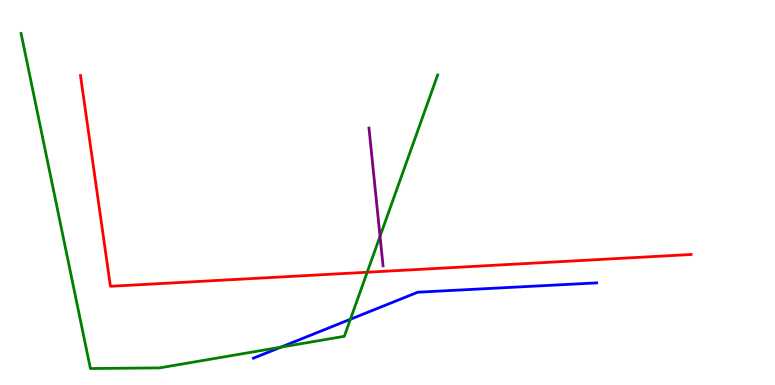[{'lines': ['blue', 'red'], 'intersections': []}, {'lines': ['green', 'red'], 'intersections': [{'x': 4.74, 'y': 2.93}]}, {'lines': ['purple', 'red'], 'intersections': []}, {'lines': ['blue', 'green'], 'intersections': [{'x': 3.62, 'y': 0.983}, {'x': 4.52, 'y': 1.71}]}, {'lines': ['blue', 'purple'], 'intersections': []}, {'lines': ['green', 'purple'], 'intersections': [{'x': 4.9, 'y': 3.86}]}]